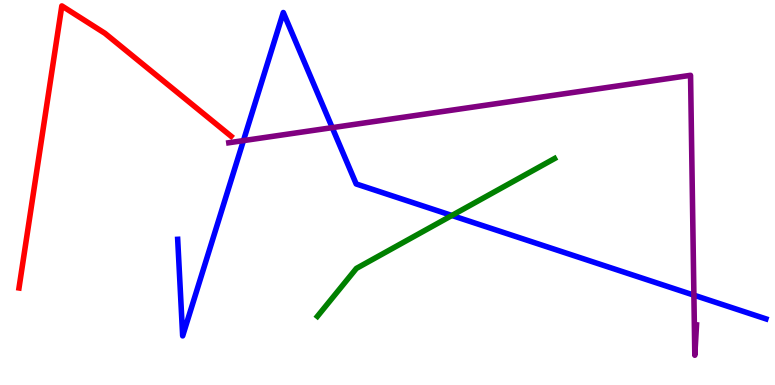[{'lines': ['blue', 'red'], 'intersections': []}, {'lines': ['green', 'red'], 'intersections': []}, {'lines': ['purple', 'red'], 'intersections': []}, {'lines': ['blue', 'green'], 'intersections': [{'x': 5.83, 'y': 4.4}]}, {'lines': ['blue', 'purple'], 'intersections': [{'x': 3.14, 'y': 6.35}, {'x': 4.29, 'y': 6.68}, {'x': 8.95, 'y': 2.33}]}, {'lines': ['green', 'purple'], 'intersections': []}]